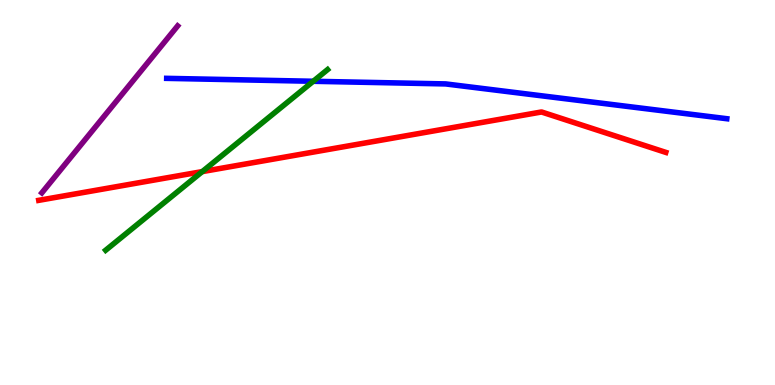[{'lines': ['blue', 'red'], 'intersections': []}, {'lines': ['green', 'red'], 'intersections': [{'x': 2.61, 'y': 5.54}]}, {'lines': ['purple', 'red'], 'intersections': []}, {'lines': ['blue', 'green'], 'intersections': [{'x': 4.04, 'y': 7.89}]}, {'lines': ['blue', 'purple'], 'intersections': []}, {'lines': ['green', 'purple'], 'intersections': []}]